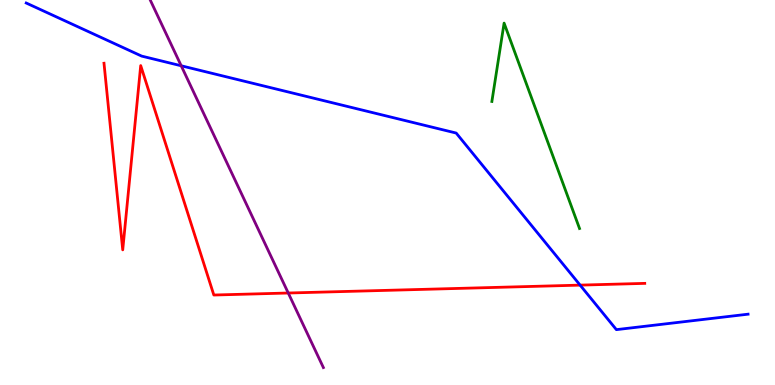[{'lines': ['blue', 'red'], 'intersections': [{'x': 7.49, 'y': 2.59}]}, {'lines': ['green', 'red'], 'intersections': []}, {'lines': ['purple', 'red'], 'intersections': [{'x': 3.72, 'y': 2.39}]}, {'lines': ['blue', 'green'], 'intersections': []}, {'lines': ['blue', 'purple'], 'intersections': [{'x': 2.34, 'y': 8.29}]}, {'lines': ['green', 'purple'], 'intersections': []}]